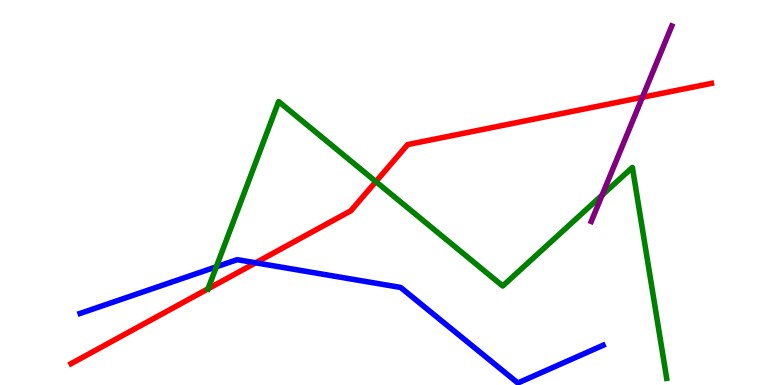[{'lines': ['blue', 'red'], 'intersections': [{'x': 3.3, 'y': 3.17}]}, {'lines': ['green', 'red'], 'intersections': [{'x': 2.68, 'y': 2.5}, {'x': 4.85, 'y': 5.28}]}, {'lines': ['purple', 'red'], 'intersections': [{'x': 8.29, 'y': 7.47}]}, {'lines': ['blue', 'green'], 'intersections': [{'x': 2.79, 'y': 3.07}]}, {'lines': ['blue', 'purple'], 'intersections': []}, {'lines': ['green', 'purple'], 'intersections': [{'x': 7.77, 'y': 4.93}]}]